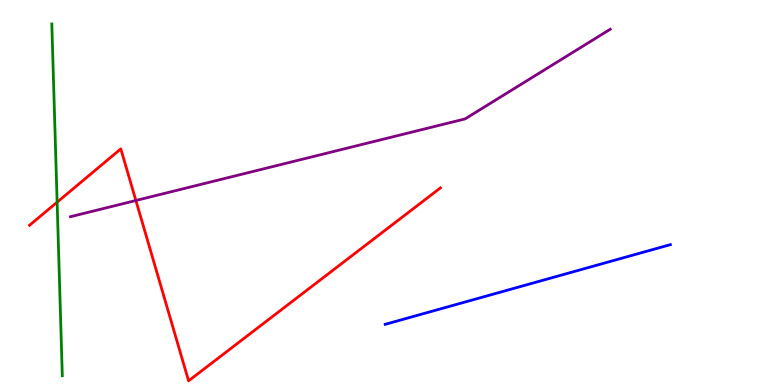[{'lines': ['blue', 'red'], 'intersections': []}, {'lines': ['green', 'red'], 'intersections': [{'x': 0.737, 'y': 4.75}]}, {'lines': ['purple', 'red'], 'intersections': [{'x': 1.75, 'y': 4.79}]}, {'lines': ['blue', 'green'], 'intersections': []}, {'lines': ['blue', 'purple'], 'intersections': []}, {'lines': ['green', 'purple'], 'intersections': []}]